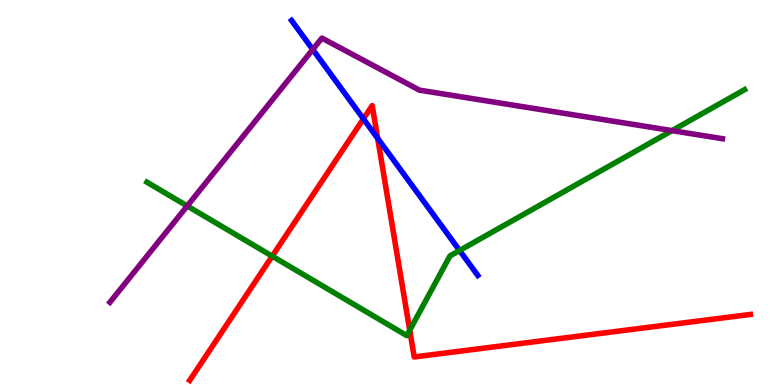[{'lines': ['blue', 'red'], 'intersections': [{'x': 4.69, 'y': 6.91}, {'x': 4.87, 'y': 6.41}]}, {'lines': ['green', 'red'], 'intersections': [{'x': 3.51, 'y': 3.35}, {'x': 5.29, 'y': 1.42}]}, {'lines': ['purple', 'red'], 'intersections': []}, {'lines': ['blue', 'green'], 'intersections': [{'x': 5.93, 'y': 3.49}]}, {'lines': ['blue', 'purple'], 'intersections': [{'x': 4.04, 'y': 8.71}]}, {'lines': ['green', 'purple'], 'intersections': [{'x': 2.42, 'y': 4.65}, {'x': 8.67, 'y': 6.61}]}]